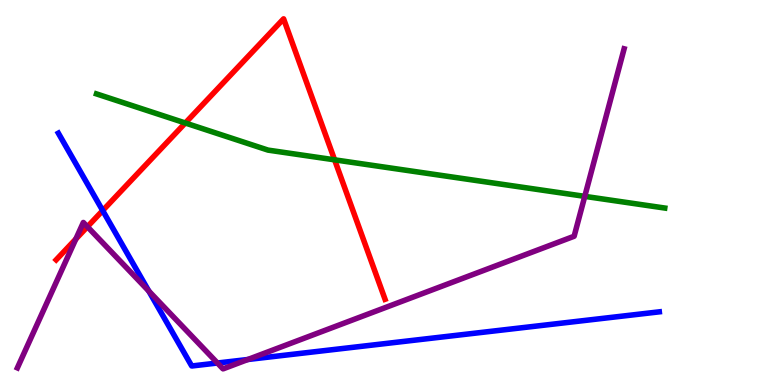[{'lines': ['blue', 'red'], 'intersections': [{'x': 1.32, 'y': 4.53}]}, {'lines': ['green', 'red'], 'intersections': [{'x': 2.39, 'y': 6.81}, {'x': 4.32, 'y': 5.85}]}, {'lines': ['purple', 'red'], 'intersections': [{'x': 0.978, 'y': 3.79}, {'x': 1.13, 'y': 4.11}]}, {'lines': ['blue', 'green'], 'intersections': []}, {'lines': ['blue', 'purple'], 'intersections': [{'x': 1.92, 'y': 2.44}, {'x': 2.81, 'y': 0.571}, {'x': 3.2, 'y': 0.663}]}, {'lines': ['green', 'purple'], 'intersections': [{'x': 7.55, 'y': 4.9}]}]